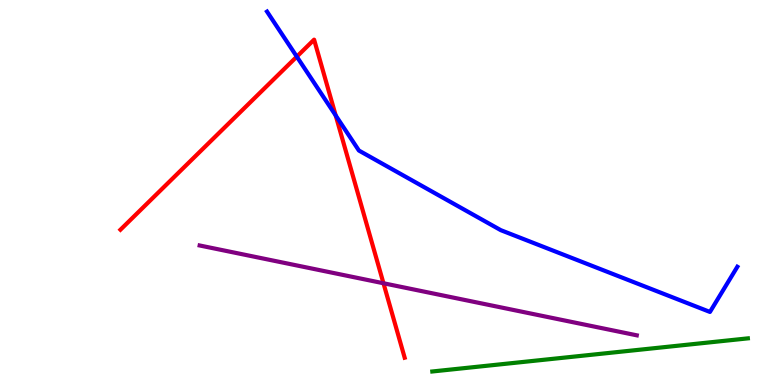[{'lines': ['blue', 'red'], 'intersections': [{'x': 3.83, 'y': 8.53}, {'x': 4.33, 'y': 7.0}]}, {'lines': ['green', 'red'], 'intersections': []}, {'lines': ['purple', 'red'], 'intersections': [{'x': 4.95, 'y': 2.64}]}, {'lines': ['blue', 'green'], 'intersections': []}, {'lines': ['blue', 'purple'], 'intersections': []}, {'lines': ['green', 'purple'], 'intersections': []}]